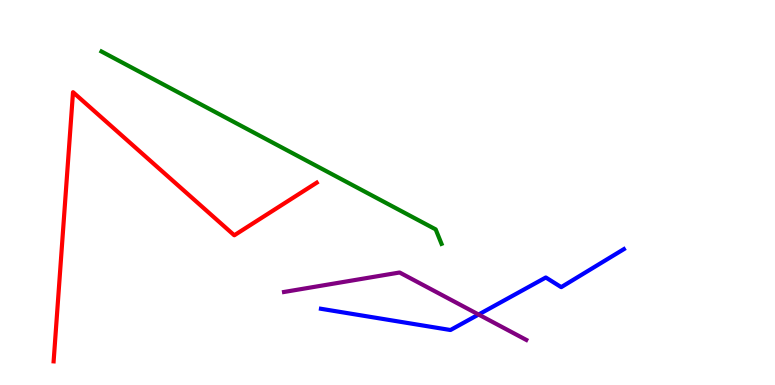[{'lines': ['blue', 'red'], 'intersections': []}, {'lines': ['green', 'red'], 'intersections': []}, {'lines': ['purple', 'red'], 'intersections': []}, {'lines': ['blue', 'green'], 'intersections': []}, {'lines': ['blue', 'purple'], 'intersections': [{'x': 6.18, 'y': 1.83}]}, {'lines': ['green', 'purple'], 'intersections': []}]